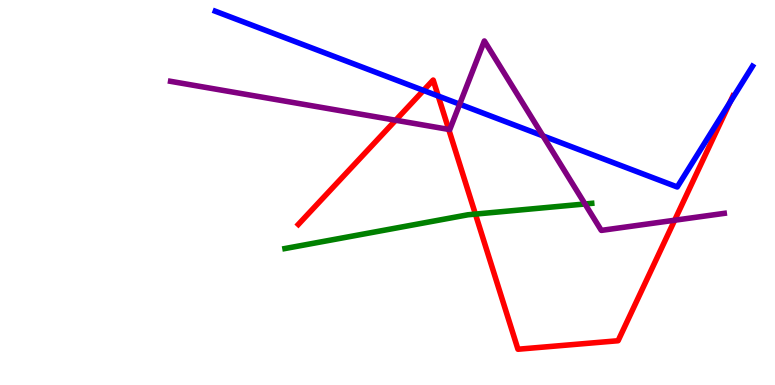[{'lines': ['blue', 'red'], 'intersections': [{'x': 5.46, 'y': 7.65}, {'x': 5.65, 'y': 7.51}, {'x': 9.42, 'y': 7.34}]}, {'lines': ['green', 'red'], 'intersections': [{'x': 6.13, 'y': 4.44}]}, {'lines': ['purple', 'red'], 'intersections': [{'x': 5.11, 'y': 6.88}, {'x': 5.79, 'y': 6.64}, {'x': 8.71, 'y': 4.28}]}, {'lines': ['blue', 'green'], 'intersections': []}, {'lines': ['blue', 'purple'], 'intersections': [{'x': 5.93, 'y': 7.29}, {'x': 7.01, 'y': 6.47}]}, {'lines': ['green', 'purple'], 'intersections': [{'x': 7.55, 'y': 4.7}]}]